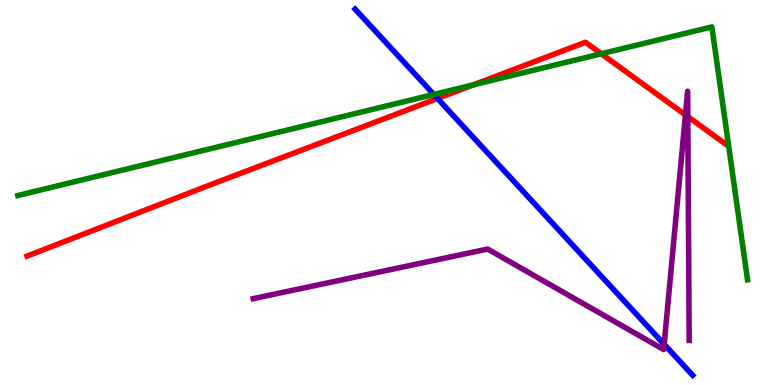[{'lines': ['blue', 'red'], 'intersections': [{'x': 5.65, 'y': 7.44}]}, {'lines': ['green', 'red'], 'intersections': [{'x': 6.11, 'y': 7.8}, {'x': 7.76, 'y': 8.6}]}, {'lines': ['purple', 'red'], 'intersections': [{'x': 8.84, 'y': 7.02}, {'x': 8.87, 'y': 6.97}]}, {'lines': ['blue', 'green'], 'intersections': [{'x': 5.6, 'y': 7.55}]}, {'lines': ['blue', 'purple'], 'intersections': [{'x': 8.57, 'y': 1.06}]}, {'lines': ['green', 'purple'], 'intersections': []}]